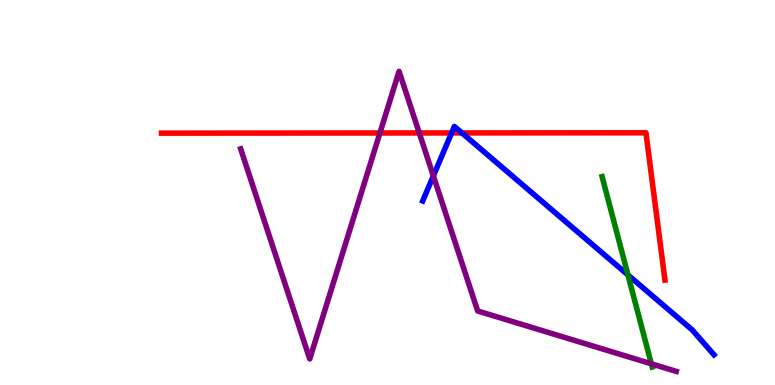[{'lines': ['blue', 'red'], 'intersections': [{'x': 5.83, 'y': 6.55}, {'x': 5.96, 'y': 6.55}]}, {'lines': ['green', 'red'], 'intersections': []}, {'lines': ['purple', 'red'], 'intersections': [{'x': 4.9, 'y': 6.55}, {'x': 5.41, 'y': 6.55}]}, {'lines': ['blue', 'green'], 'intersections': [{'x': 8.1, 'y': 2.86}]}, {'lines': ['blue', 'purple'], 'intersections': [{'x': 5.59, 'y': 5.43}]}, {'lines': ['green', 'purple'], 'intersections': [{'x': 8.4, 'y': 0.55}]}]